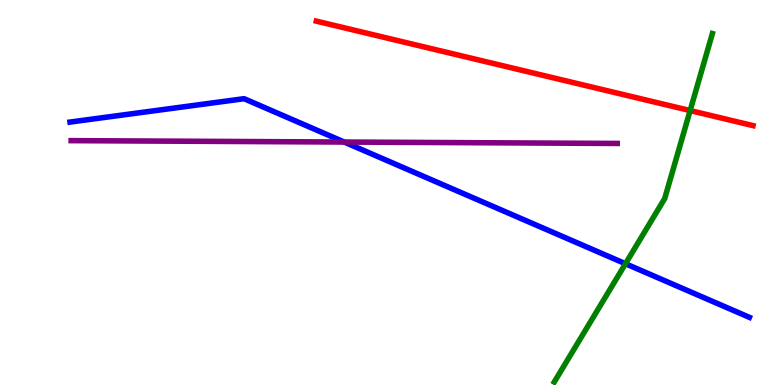[{'lines': ['blue', 'red'], 'intersections': []}, {'lines': ['green', 'red'], 'intersections': [{'x': 8.9, 'y': 7.13}]}, {'lines': ['purple', 'red'], 'intersections': []}, {'lines': ['blue', 'green'], 'intersections': [{'x': 8.07, 'y': 3.15}]}, {'lines': ['blue', 'purple'], 'intersections': [{'x': 4.44, 'y': 6.31}]}, {'lines': ['green', 'purple'], 'intersections': []}]